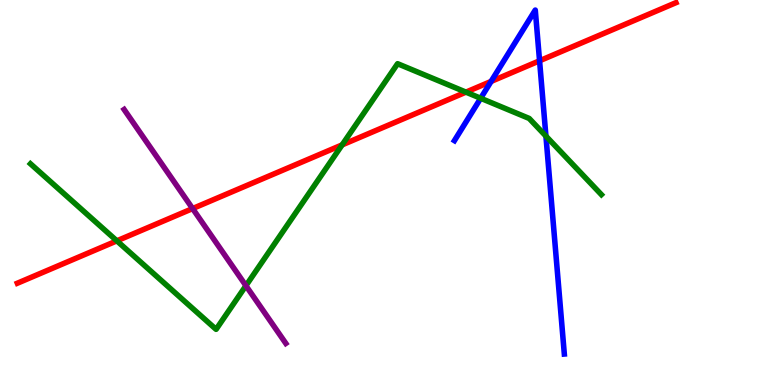[{'lines': ['blue', 'red'], 'intersections': [{'x': 6.34, 'y': 7.88}, {'x': 6.96, 'y': 8.42}]}, {'lines': ['green', 'red'], 'intersections': [{'x': 1.51, 'y': 3.74}, {'x': 4.41, 'y': 6.24}, {'x': 6.01, 'y': 7.61}]}, {'lines': ['purple', 'red'], 'intersections': [{'x': 2.49, 'y': 4.58}]}, {'lines': ['blue', 'green'], 'intersections': [{'x': 6.2, 'y': 7.45}, {'x': 7.04, 'y': 6.47}]}, {'lines': ['blue', 'purple'], 'intersections': []}, {'lines': ['green', 'purple'], 'intersections': [{'x': 3.17, 'y': 2.58}]}]